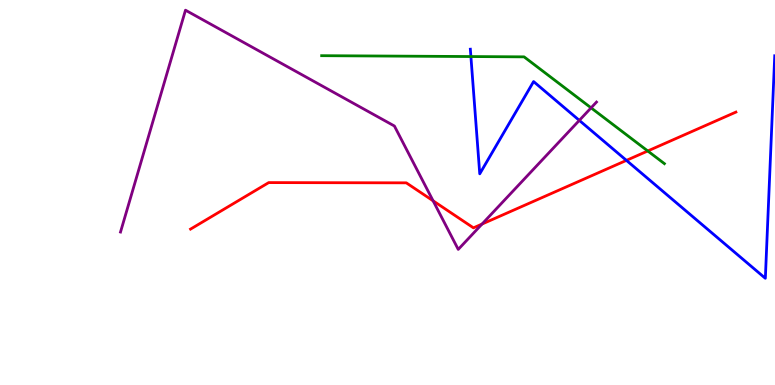[{'lines': ['blue', 'red'], 'intersections': [{'x': 8.08, 'y': 5.83}]}, {'lines': ['green', 'red'], 'intersections': [{'x': 8.36, 'y': 6.08}]}, {'lines': ['purple', 'red'], 'intersections': [{'x': 5.59, 'y': 4.78}, {'x': 6.22, 'y': 4.18}]}, {'lines': ['blue', 'green'], 'intersections': [{'x': 6.08, 'y': 8.53}]}, {'lines': ['blue', 'purple'], 'intersections': [{'x': 7.47, 'y': 6.87}]}, {'lines': ['green', 'purple'], 'intersections': [{'x': 7.63, 'y': 7.2}]}]